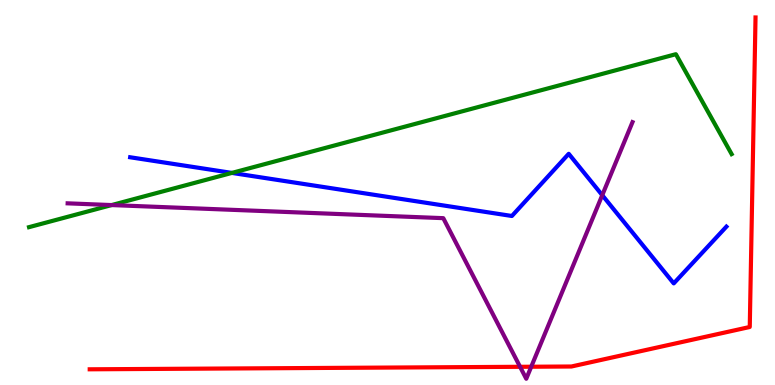[{'lines': ['blue', 'red'], 'intersections': []}, {'lines': ['green', 'red'], 'intersections': []}, {'lines': ['purple', 'red'], 'intersections': [{'x': 6.71, 'y': 0.473}, {'x': 6.85, 'y': 0.474}]}, {'lines': ['blue', 'green'], 'intersections': [{'x': 2.99, 'y': 5.51}]}, {'lines': ['blue', 'purple'], 'intersections': [{'x': 7.77, 'y': 4.93}]}, {'lines': ['green', 'purple'], 'intersections': [{'x': 1.44, 'y': 4.67}]}]